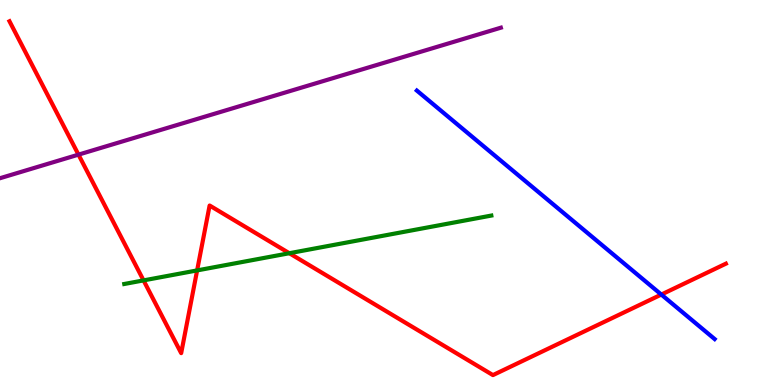[{'lines': ['blue', 'red'], 'intersections': [{'x': 8.53, 'y': 2.35}]}, {'lines': ['green', 'red'], 'intersections': [{'x': 1.85, 'y': 2.72}, {'x': 2.54, 'y': 2.98}, {'x': 3.73, 'y': 3.42}]}, {'lines': ['purple', 'red'], 'intersections': [{'x': 1.01, 'y': 5.98}]}, {'lines': ['blue', 'green'], 'intersections': []}, {'lines': ['blue', 'purple'], 'intersections': []}, {'lines': ['green', 'purple'], 'intersections': []}]